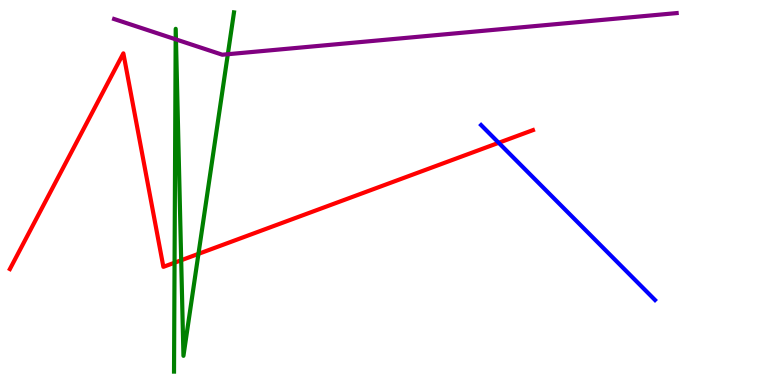[{'lines': ['blue', 'red'], 'intersections': [{'x': 6.43, 'y': 6.29}]}, {'lines': ['green', 'red'], 'intersections': [{'x': 2.25, 'y': 3.18}, {'x': 2.34, 'y': 3.24}, {'x': 2.56, 'y': 3.41}]}, {'lines': ['purple', 'red'], 'intersections': []}, {'lines': ['blue', 'green'], 'intersections': []}, {'lines': ['blue', 'purple'], 'intersections': []}, {'lines': ['green', 'purple'], 'intersections': [{'x': 2.27, 'y': 8.98}, {'x': 2.27, 'y': 8.98}, {'x': 2.94, 'y': 8.59}]}]